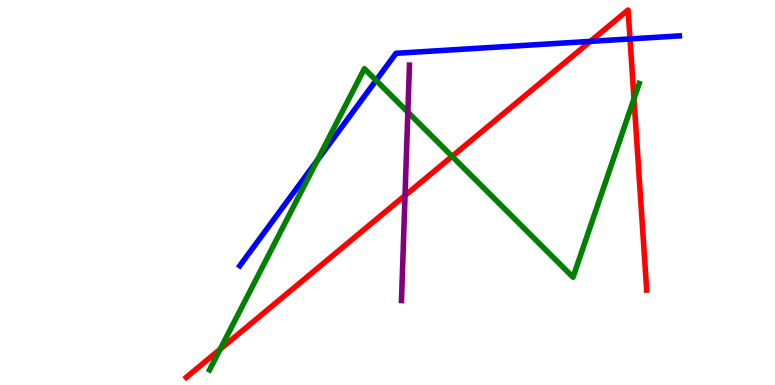[{'lines': ['blue', 'red'], 'intersections': [{'x': 7.62, 'y': 8.93}, {'x': 8.13, 'y': 8.99}]}, {'lines': ['green', 'red'], 'intersections': [{'x': 2.84, 'y': 0.931}, {'x': 5.83, 'y': 5.94}, {'x': 8.18, 'y': 7.43}]}, {'lines': ['purple', 'red'], 'intersections': [{'x': 5.23, 'y': 4.92}]}, {'lines': ['blue', 'green'], 'intersections': [{'x': 4.09, 'y': 5.83}, {'x': 4.85, 'y': 7.91}]}, {'lines': ['blue', 'purple'], 'intersections': []}, {'lines': ['green', 'purple'], 'intersections': [{'x': 5.26, 'y': 7.09}]}]